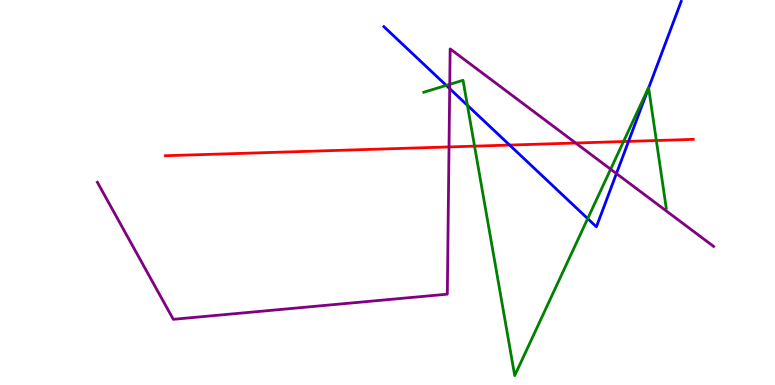[{'lines': ['blue', 'red'], 'intersections': [{'x': 6.58, 'y': 6.23}, {'x': 8.11, 'y': 6.33}]}, {'lines': ['green', 'red'], 'intersections': [{'x': 6.12, 'y': 6.2}, {'x': 8.05, 'y': 6.32}, {'x': 8.47, 'y': 6.35}]}, {'lines': ['purple', 'red'], 'intersections': [{'x': 5.79, 'y': 6.18}, {'x': 7.43, 'y': 6.29}]}, {'lines': ['blue', 'green'], 'intersections': [{'x': 5.76, 'y': 7.78}, {'x': 6.03, 'y': 7.26}, {'x': 7.58, 'y': 4.32}, {'x': 8.37, 'y': 7.72}]}, {'lines': ['blue', 'purple'], 'intersections': [{'x': 5.8, 'y': 7.7}, {'x': 7.95, 'y': 5.49}]}, {'lines': ['green', 'purple'], 'intersections': [{'x': 5.8, 'y': 7.81}, {'x': 7.88, 'y': 5.6}]}]